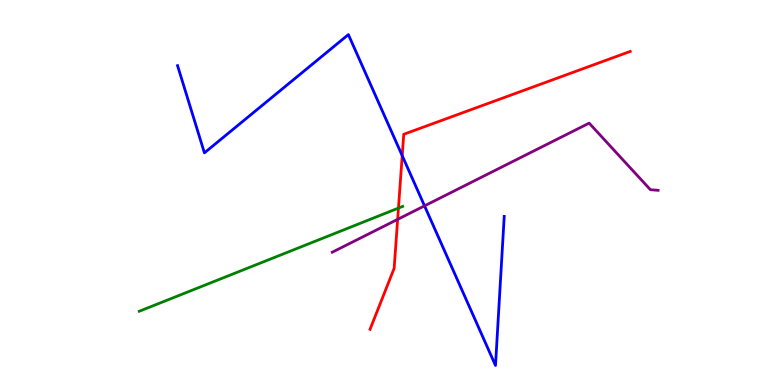[{'lines': ['blue', 'red'], 'intersections': [{'x': 5.19, 'y': 5.96}]}, {'lines': ['green', 'red'], 'intersections': [{'x': 5.14, 'y': 4.6}]}, {'lines': ['purple', 'red'], 'intersections': [{'x': 5.13, 'y': 4.3}]}, {'lines': ['blue', 'green'], 'intersections': []}, {'lines': ['blue', 'purple'], 'intersections': [{'x': 5.48, 'y': 4.65}]}, {'lines': ['green', 'purple'], 'intersections': []}]